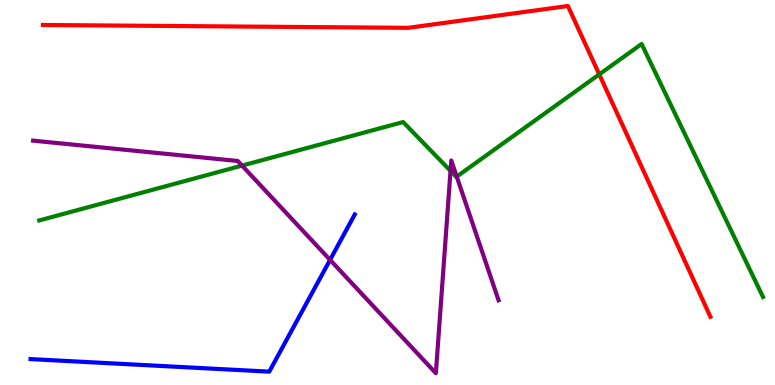[{'lines': ['blue', 'red'], 'intersections': []}, {'lines': ['green', 'red'], 'intersections': [{'x': 7.73, 'y': 8.07}]}, {'lines': ['purple', 'red'], 'intersections': []}, {'lines': ['blue', 'green'], 'intersections': []}, {'lines': ['blue', 'purple'], 'intersections': [{'x': 4.26, 'y': 3.25}]}, {'lines': ['green', 'purple'], 'intersections': [{'x': 3.12, 'y': 5.7}, {'x': 5.81, 'y': 5.56}, {'x': 5.89, 'y': 5.41}]}]